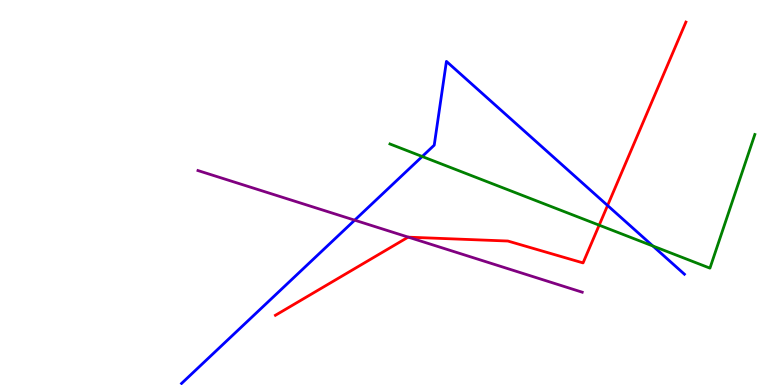[{'lines': ['blue', 'red'], 'intersections': [{'x': 7.84, 'y': 4.66}]}, {'lines': ['green', 'red'], 'intersections': [{'x': 7.73, 'y': 4.15}]}, {'lines': ['purple', 'red'], 'intersections': [{'x': 5.27, 'y': 3.84}]}, {'lines': ['blue', 'green'], 'intersections': [{'x': 5.45, 'y': 5.94}, {'x': 8.42, 'y': 3.61}]}, {'lines': ['blue', 'purple'], 'intersections': [{'x': 4.58, 'y': 4.28}]}, {'lines': ['green', 'purple'], 'intersections': []}]